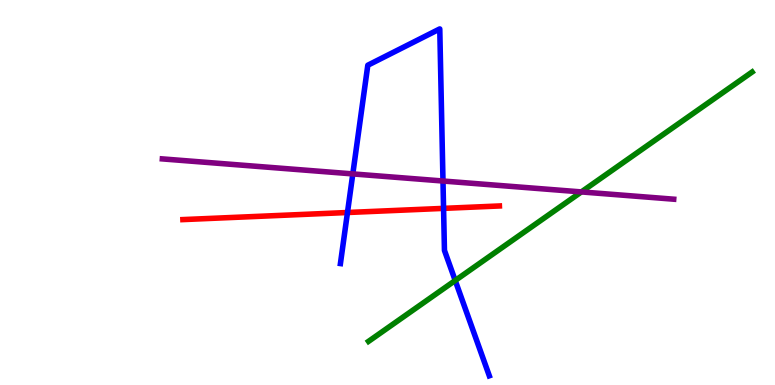[{'lines': ['blue', 'red'], 'intersections': [{'x': 4.48, 'y': 4.48}, {'x': 5.72, 'y': 4.59}]}, {'lines': ['green', 'red'], 'intersections': []}, {'lines': ['purple', 'red'], 'intersections': []}, {'lines': ['blue', 'green'], 'intersections': [{'x': 5.87, 'y': 2.71}]}, {'lines': ['blue', 'purple'], 'intersections': [{'x': 4.55, 'y': 5.48}, {'x': 5.72, 'y': 5.3}]}, {'lines': ['green', 'purple'], 'intersections': [{'x': 7.5, 'y': 5.02}]}]